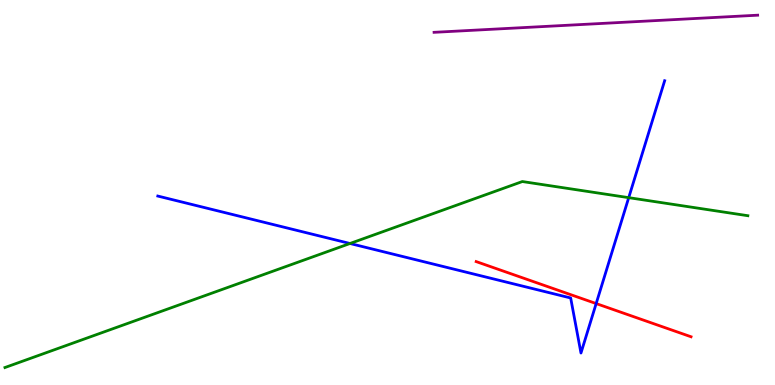[{'lines': ['blue', 'red'], 'intersections': [{'x': 7.69, 'y': 2.12}]}, {'lines': ['green', 'red'], 'intersections': []}, {'lines': ['purple', 'red'], 'intersections': []}, {'lines': ['blue', 'green'], 'intersections': [{'x': 4.52, 'y': 3.68}, {'x': 8.11, 'y': 4.87}]}, {'lines': ['blue', 'purple'], 'intersections': []}, {'lines': ['green', 'purple'], 'intersections': []}]